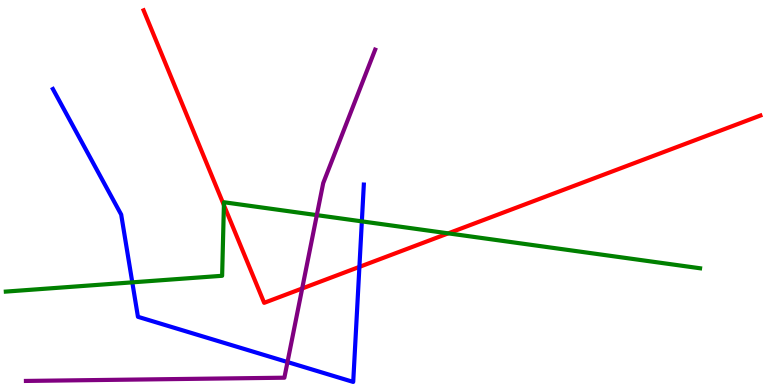[{'lines': ['blue', 'red'], 'intersections': [{'x': 4.64, 'y': 3.07}]}, {'lines': ['green', 'red'], 'intersections': [{'x': 2.89, 'y': 4.67}, {'x': 5.78, 'y': 3.94}]}, {'lines': ['purple', 'red'], 'intersections': [{'x': 3.9, 'y': 2.51}]}, {'lines': ['blue', 'green'], 'intersections': [{'x': 1.71, 'y': 2.67}, {'x': 4.67, 'y': 4.25}]}, {'lines': ['blue', 'purple'], 'intersections': [{'x': 3.71, 'y': 0.596}]}, {'lines': ['green', 'purple'], 'intersections': [{'x': 4.09, 'y': 4.41}]}]